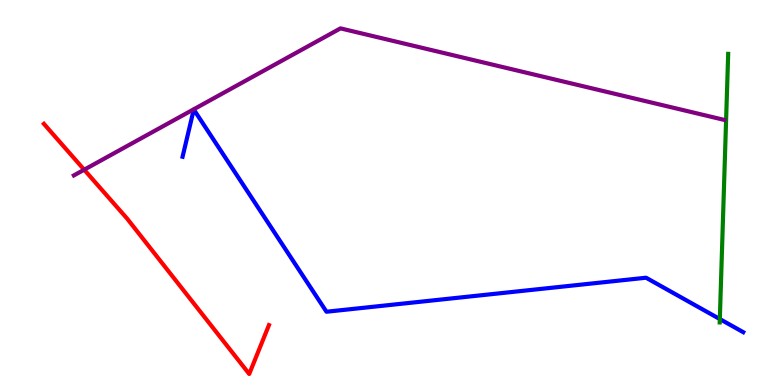[{'lines': ['blue', 'red'], 'intersections': []}, {'lines': ['green', 'red'], 'intersections': []}, {'lines': ['purple', 'red'], 'intersections': [{'x': 1.09, 'y': 5.59}]}, {'lines': ['blue', 'green'], 'intersections': [{'x': 9.29, 'y': 1.71}]}, {'lines': ['blue', 'purple'], 'intersections': []}, {'lines': ['green', 'purple'], 'intersections': []}]